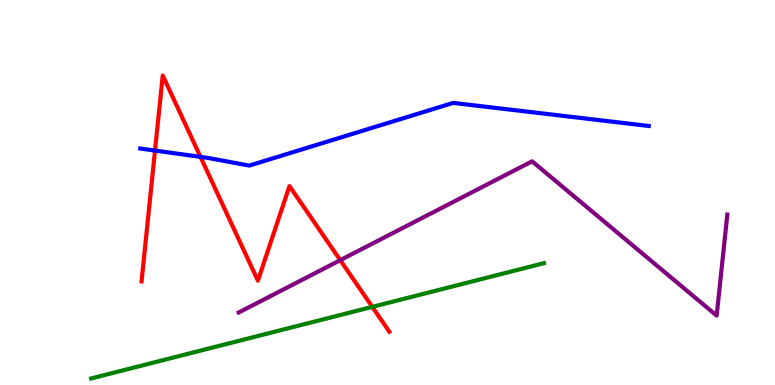[{'lines': ['blue', 'red'], 'intersections': [{'x': 2.0, 'y': 6.09}, {'x': 2.59, 'y': 5.93}]}, {'lines': ['green', 'red'], 'intersections': [{'x': 4.8, 'y': 2.03}]}, {'lines': ['purple', 'red'], 'intersections': [{'x': 4.39, 'y': 3.24}]}, {'lines': ['blue', 'green'], 'intersections': []}, {'lines': ['blue', 'purple'], 'intersections': []}, {'lines': ['green', 'purple'], 'intersections': []}]